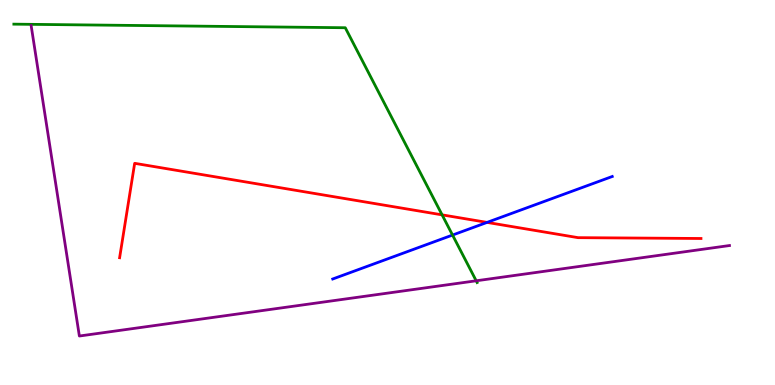[{'lines': ['blue', 'red'], 'intersections': [{'x': 6.28, 'y': 4.22}]}, {'lines': ['green', 'red'], 'intersections': [{'x': 5.7, 'y': 4.42}]}, {'lines': ['purple', 'red'], 'intersections': []}, {'lines': ['blue', 'green'], 'intersections': [{'x': 5.84, 'y': 3.89}]}, {'lines': ['blue', 'purple'], 'intersections': []}, {'lines': ['green', 'purple'], 'intersections': [{'x': 6.14, 'y': 2.71}]}]